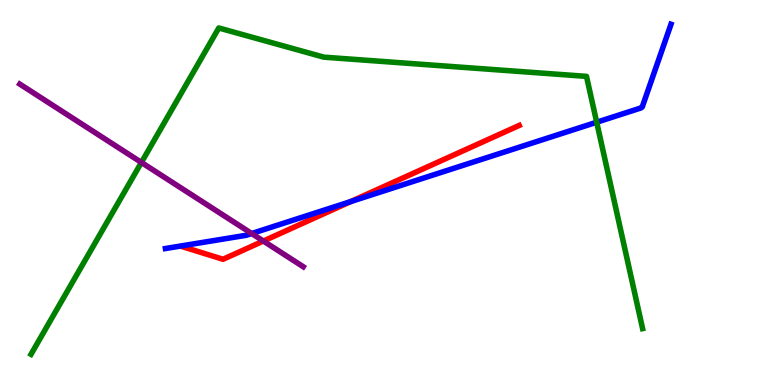[{'lines': ['blue', 'red'], 'intersections': [{'x': 4.53, 'y': 4.76}]}, {'lines': ['green', 'red'], 'intersections': []}, {'lines': ['purple', 'red'], 'intersections': [{'x': 3.4, 'y': 3.74}]}, {'lines': ['blue', 'green'], 'intersections': [{'x': 7.7, 'y': 6.83}]}, {'lines': ['blue', 'purple'], 'intersections': [{'x': 3.25, 'y': 3.93}]}, {'lines': ['green', 'purple'], 'intersections': [{'x': 1.82, 'y': 5.78}]}]